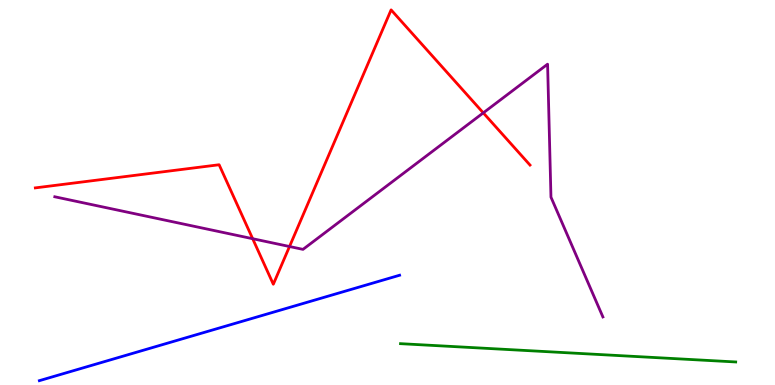[{'lines': ['blue', 'red'], 'intersections': []}, {'lines': ['green', 'red'], 'intersections': []}, {'lines': ['purple', 'red'], 'intersections': [{'x': 3.26, 'y': 3.8}, {'x': 3.74, 'y': 3.6}, {'x': 6.24, 'y': 7.07}]}, {'lines': ['blue', 'green'], 'intersections': []}, {'lines': ['blue', 'purple'], 'intersections': []}, {'lines': ['green', 'purple'], 'intersections': []}]